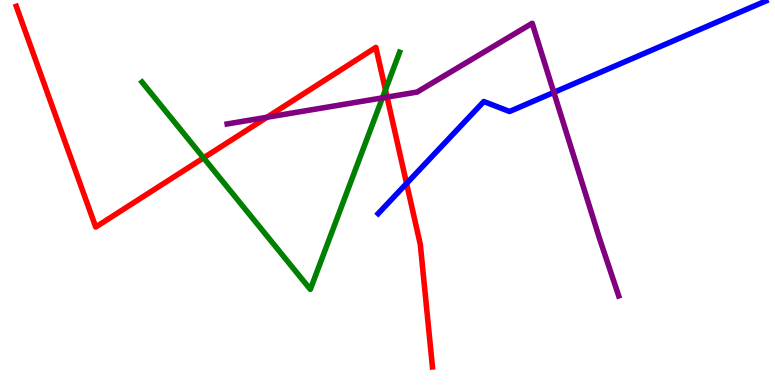[{'lines': ['blue', 'red'], 'intersections': [{'x': 5.25, 'y': 5.23}]}, {'lines': ['green', 'red'], 'intersections': [{'x': 2.63, 'y': 5.9}, {'x': 4.97, 'y': 7.67}]}, {'lines': ['purple', 'red'], 'intersections': [{'x': 3.44, 'y': 6.95}, {'x': 4.99, 'y': 7.48}]}, {'lines': ['blue', 'green'], 'intersections': []}, {'lines': ['blue', 'purple'], 'intersections': [{'x': 7.15, 'y': 7.6}]}, {'lines': ['green', 'purple'], 'intersections': [{'x': 4.93, 'y': 7.46}]}]